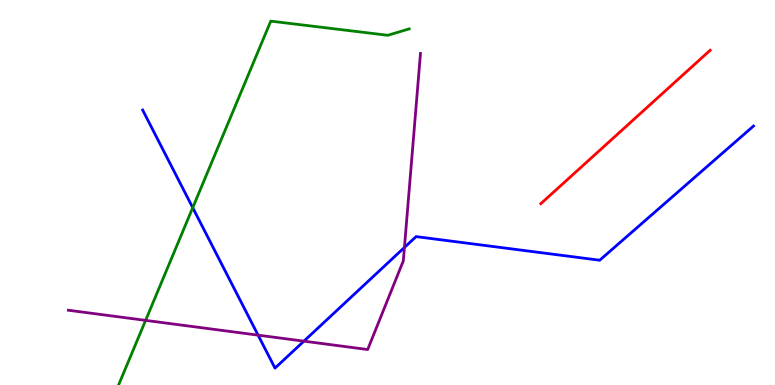[{'lines': ['blue', 'red'], 'intersections': []}, {'lines': ['green', 'red'], 'intersections': []}, {'lines': ['purple', 'red'], 'intersections': []}, {'lines': ['blue', 'green'], 'intersections': [{'x': 2.49, 'y': 4.61}]}, {'lines': ['blue', 'purple'], 'intersections': [{'x': 3.33, 'y': 1.29}, {'x': 3.92, 'y': 1.14}, {'x': 5.22, 'y': 3.57}]}, {'lines': ['green', 'purple'], 'intersections': [{'x': 1.88, 'y': 1.68}]}]